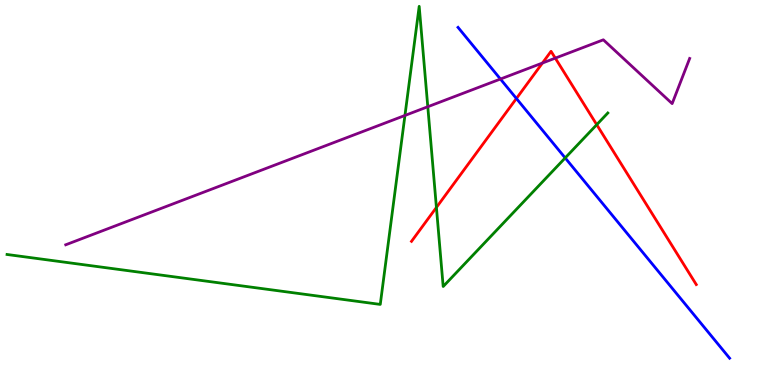[{'lines': ['blue', 'red'], 'intersections': [{'x': 6.66, 'y': 7.44}]}, {'lines': ['green', 'red'], 'intersections': [{'x': 5.63, 'y': 4.61}, {'x': 7.7, 'y': 6.76}]}, {'lines': ['purple', 'red'], 'intersections': [{'x': 7.0, 'y': 8.36}, {'x': 7.17, 'y': 8.49}]}, {'lines': ['blue', 'green'], 'intersections': [{'x': 7.29, 'y': 5.9}]}, {'lines': ['blue', 'purple'], 'intersections': [{'x': 6.46, 'y': 7.95}]}, {'lines': ['green', 'purple'], 'intersections': [{'x': 5.23, 'y': 7.0}, {'x': 5.52, 'y': 7.23}]}]